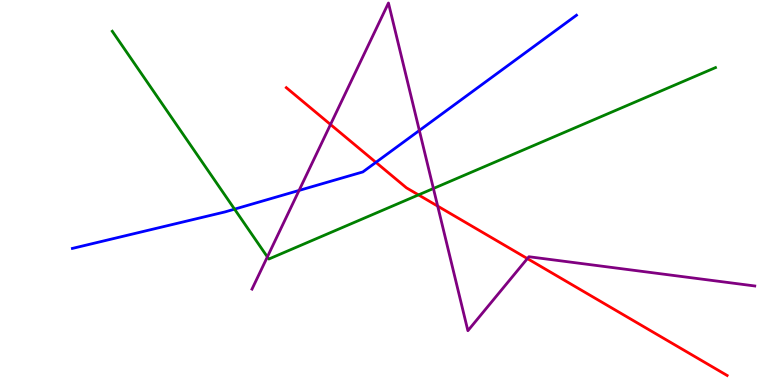[{'lines': ['blue', 'red'], 'intersections': [{'x': 4.85, 'y': 5.78}]}, {'lines': ['green', 'red'], 'intersections': [{'x': 5.4, 'y': 4.94}]}, {'lines': ['purple', 'red'], 'intersections': [{'x': 4.26, 'y': 6.77}, {'x': 5.65, 'y': 4.65}, {'x': 6.8, 'y': 3.28}]}, {'lines': ['blue', 'green'], 'intersections': [{'x': 3.03, 'y': 4.57}]}, {'lines': ['blue', 'purple'], 'intersections': [{'x': 3.86, 'y': 5.05}, {'x': 5.41, 'y': 6.61}]}, {'lines': ['green', 'purple'], 'intersections': [{'x': 3.45, 'y': 3.33}, {'x': 5.59, 'y': 5.1}]}]